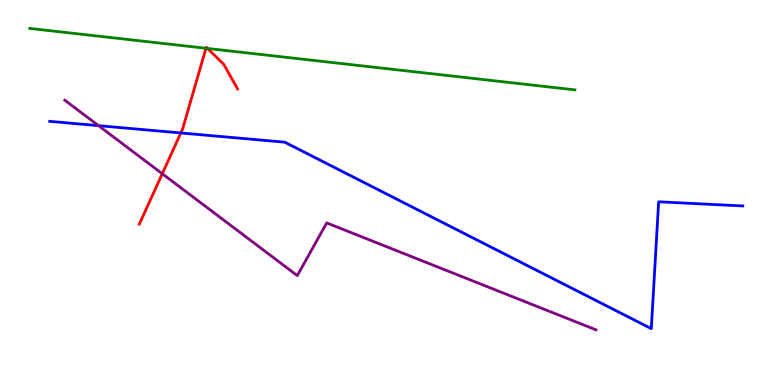[{'lines': ['blue', 'red'], 'intersections': [{'x': 2.33, 'y': 6.55}]}, {'lines': ['green', 'red'], 'intersections': [{'x': 2.66, 'y': 8.75}, {'x': 2.68, 'y': 8.74}]}, {'lines': ['purple', 'red'], 'intersections': [{'x': 2.09, 'y': 5.49}]}, {'lines': ['blue', 'green'], 'intersections': []}, {'lines': ['blue', 'purple'], 'intersections': [{'x': 1.27, 'y': 6.74}]}, {'lines': ['green', 'purple'], 'intersections': []}]